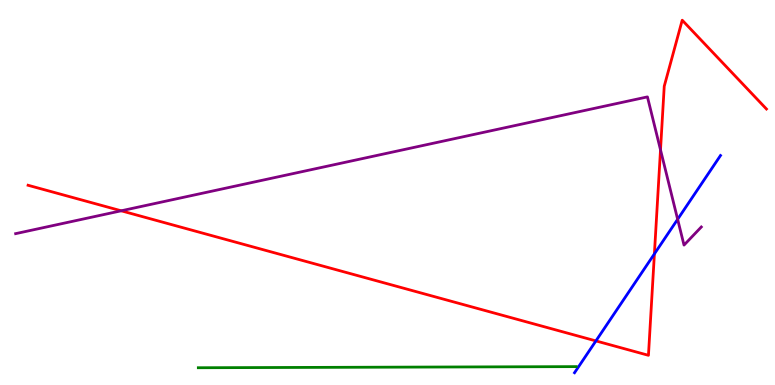[{'lines': ['blue', 'red'], 'intersections': [{'x': 7.69, 'y': 1.15}, {'x': 8.44, 'y': 3.41}]}, {'lines': ['green', 'red'], 'intersections': []}, {'lines': ['purple', 'red'], 'intersections': [{'x': 1.56, 'y': 4.52}, {'x': 8.52, 'y': 6.11}]}, {'lines': ['blue', 'green'], 'intersections': []}, {'lines': ['blue', 'purple'], 'intersections': [{'x': 8.74, 'y': 4.3}]}, {'lines': ['green', 'purple'], 'intersections': []}]